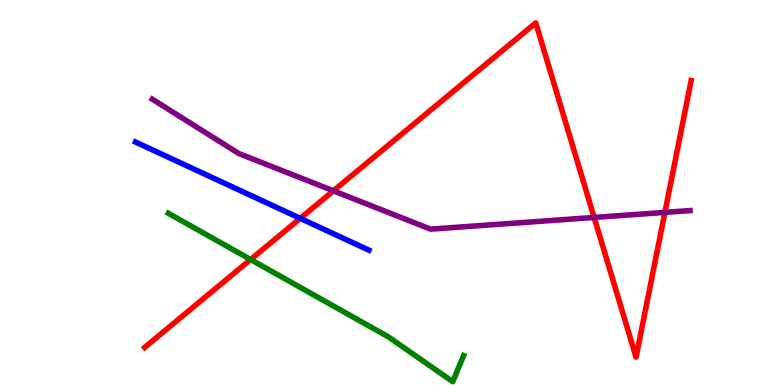[{'lines': ['blue', 'red'], 'intersections': [{'x': 3.87, 'y': 4.33}]}, {'lines': ['green', 'red'], 'intersections': [{'x': 3.23, 'y': 3.26}]}, {'lines': ['purple', 'red'], 'intersections': [{'x': 4.3, 'y': 5.04}, {'x': 7.67, 'y': 4.35}, {'x': 8.58, 'y': 4.48}]}, {'lines': ['blue', 'green'], 'intersections': []}, {'lines': ['blue', 'purple'], 'intersections': []}, {'lines': ['green', 'purple'], 'intersections': []}]